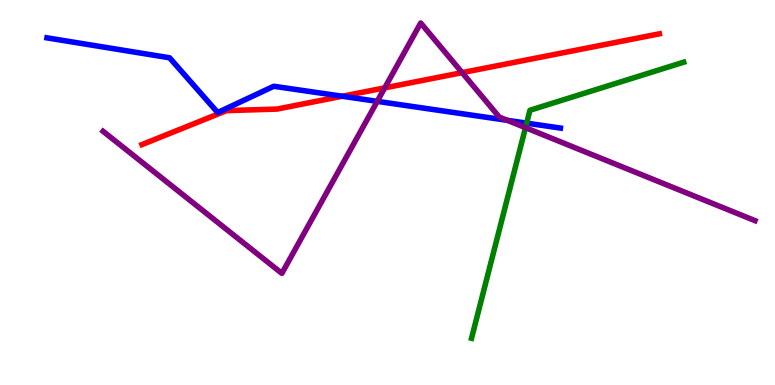[{'lines': ['blue', 'red'], 'intersections': [{'x': 4.42, 'y': 7.5}]}, {'lines': ['green', 'red'], 'intersections': []}, {'lines': ['purple', 'red'], 'intersections': [{'x': 4.96, 'y': 7.72}, {'x': 5.96, 'y': 8.11}]}, {'lines': ['blue', 'green'], 'intersections': [{'x': 6.8, 'y': 6.8}]}, {'lines': ['blue', 'purple'], 'intersections': [{'x': 4.87, 'y': 7.37}, {'x': 6.55, 'y': 6.87}]}, {'lines': ['green', 'purple'], 'intersections': [{'x': 6.78, 'y': 6.68}]}]